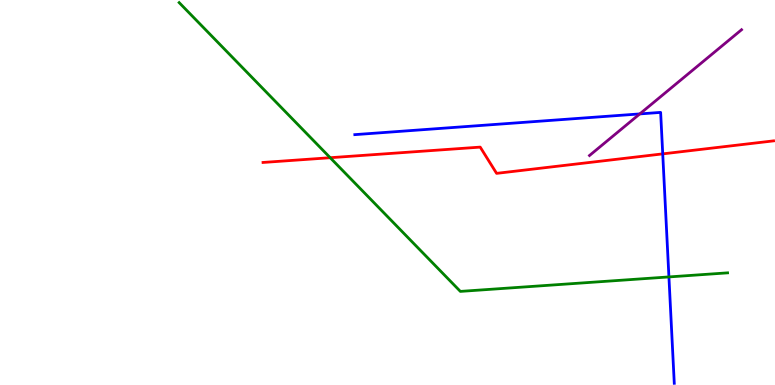[{'lines': ['blue', 'red'], 'intersections': [{'x': 8.55, 'y': 6.0}]}, {'lines': ['green', 'red'], 'intersections': [{'x': 4.26, 'y': 5.9}]}, {'lines': ['purple', 'red'], 'intersections': []}, {'lines': ['blue', 'green'], 'intersections': [{'x': 8.63, 'y': 2.81}]}, {'lines': ['blue', 'purple'], 'intersections': [{'x': 8.26, 'y': 7.04}]}, {'lines': ['green', 'purple'], 'intersections': []}]